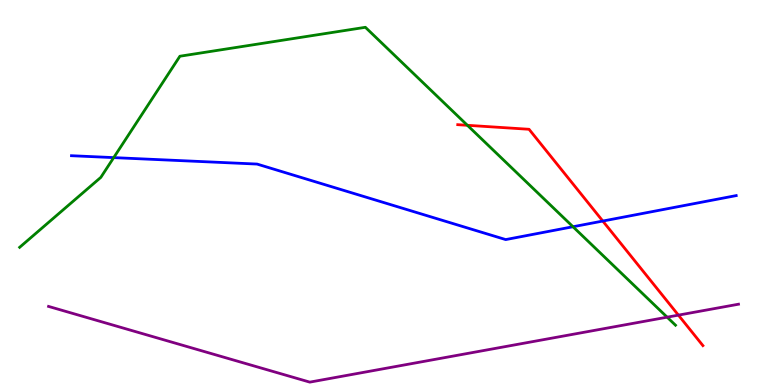[{'lines': ['blue', 'red'], 'intersections': [{'x': 7.78, 'y': 4.26}]}, {'lines': ['green', 'red'], 'intersections': [{'x': 6.03, 'y': 6.75}]}, {'lines': ['purple', 'red'], 'intersections': [{'x': 8.75, 'y': 1.81}]}, {'lines': ['blue', 'green'], 'intersections': [{'x': 1.47, 'y': 5.91}, {'x': 7.39, 'y': 4.11}]}, {'lines': ['blue', 'purple'], 'intersections': []}, {'lines': ['green', 'purple'], 'intersections': [{'x': 8.61, 'y': 1.76}]}]